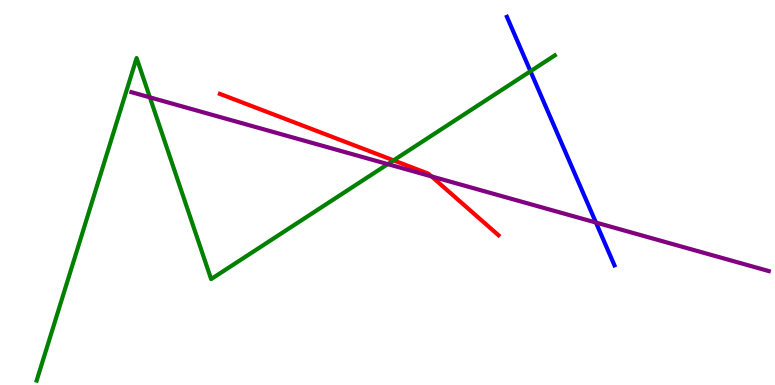[{'lines': ['blue', 'red'], 'intersections': []}, {'lines': ['green', 'red'], 'intersections': [{'x': 5.08, 'y': 5.84}]}, {'lines': ['purple', 'red'], 'intersections': [{'x': 5.57, 'y': 5.42}]}, {'lines': ['blue', 'green'], 'intersections': [{'x': 6.84, 'y': 8.15}]}, {'lines': ['blue', 'purple'], 'intersections': [{'x': 7.69, 'y': 4.22}]}, {'lines': ['green', 'purple'], 'intersections': [{'x': 1.93, 'y': 7.47}, {'x': 5.0, 'y': 5.74}]}]